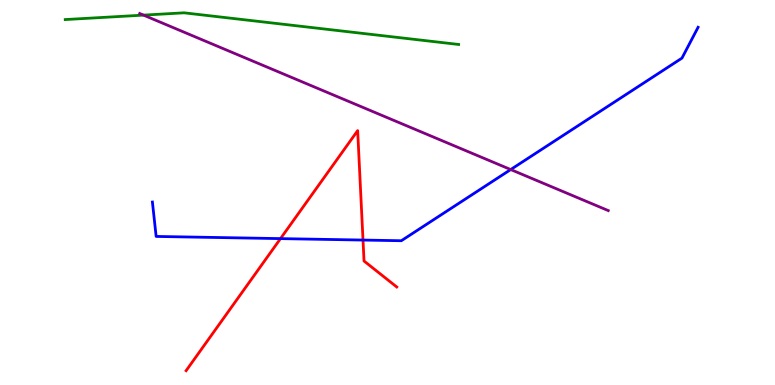[{'lines': ['blue', 'red'], 'intersections': [{'x': 3.62, 'y': 3.8}, {'x': 4.68, 'y': 3.76}]}, {'lines': ['green', 'red'], 'intersections': []}, {'lines': ['purple', 'red'], 'intersections': []}, {'lines': ['blue', 'green'], 'intersections': []}, {'lines': ['blue', 'purple'], 'intersections': [{'x': 6.59, 'y': 5.6}]}, {'lines': ['green', 'purple'], 'intersections': [{'x': 1.85, 'y': 9.61}]}]